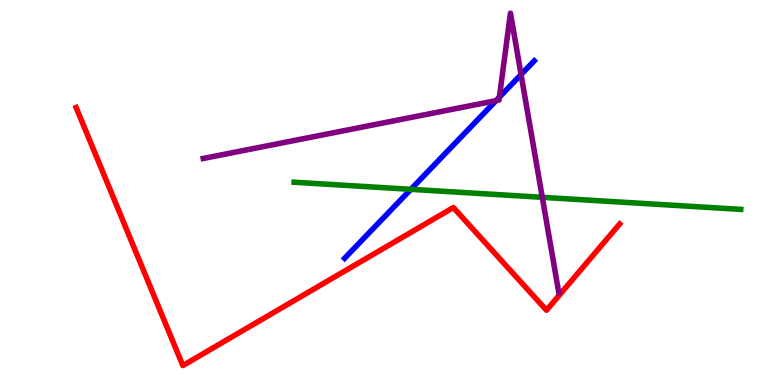[{'lines': ['blue', 'red'], 'intersections': []}, {'lines': ['green', 'red'], 'intersections': []}, {'lines': ['purple', 'red'], 'intersections': []}, {'lines': ['blue', 'green'], 'intersections': [{'x': 5.3, 'y': 5.08}]}, {'lines': ['blue', 'purple'], 'intersections': [{'x': 6.4, 'y': 7.39}, {'x': 6.44, 'y': 7.48}, {'x': 6.72, 'y': 8.06}]}, {'lines': ['green', 'purple'], 'intersections': [{'x': 7.0, 'y': 4.87}]}]